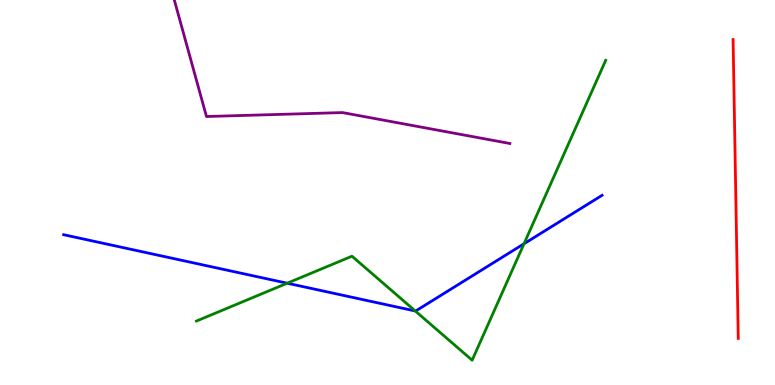[{'lines': ['blue', 'red'], 'intersections': []}, {'lines': ['green', 'red'], 'intersections': []}, {'lines': ['purple', 'red'], 'intersections': []}, {'lines': ['blue', 'green'], 'intersections': [{'x': 3.71, 'y': 2.64}, {'x': 5.36, 'y': 1.92}, {'x': 6.76, 'y': 3.67}]}, {'lines': ['blue', 'purple'], 'intersections': []}, {'lines': ['green', 'purple'], 'intersections': []}]